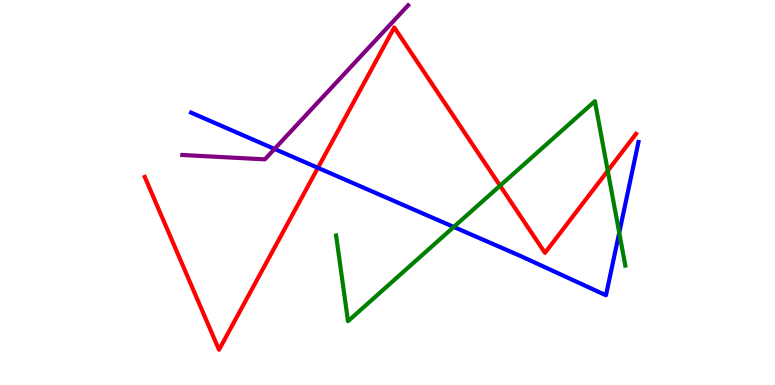[{'lines': ['blue', 'red'], 'intersections': [{'x': 4.1, 'y': 5.64}]}, {'lines': ['green', 'red'], 'intersections': [{'x': 6.45, 'y': 5.18}, {'x': 7.84, 'y': 5.56}]}, {'lines': ['purple', 'red'], 'intersections': []}, {'lines': ['blue', 'green'], 'intersections': [{'x': 5.85, 'y': 4.11}, {'x': 7.99, 'y': 3.95}]}, {'lines': ['blue', 'purple'], 'intersections': [{'x': 3.54, 'y': 6.13}]}, {'lines': ['green', 'purple'], 'intersections': []}]